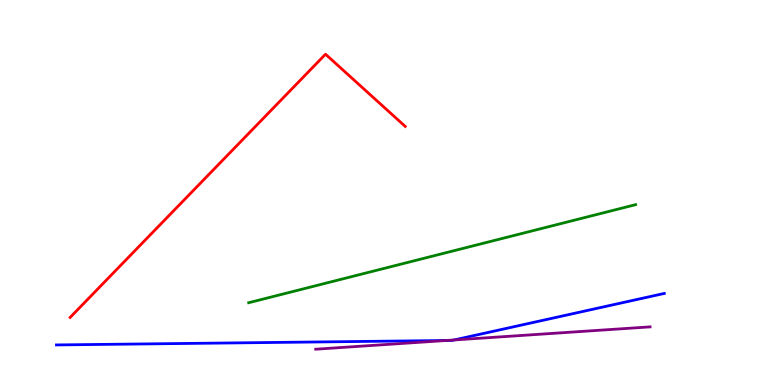[{'lines': ['blue', 'red'], 'intersections': []}, {'lines': ['green', 'red'], 'intersections': []}, {'lines': ['purple', 'red'], 'intersections': []}, {'lines': ['blue', 'green'], 'intersections': []}, {'lines': ['blue', 'purple'], 'intersections': [{'x': 5.76, 'y': 1.16}, {'x': 5.86, 'y': 1.17}]}, {'lines': ['green', 'purple'], 'intersections': []}]